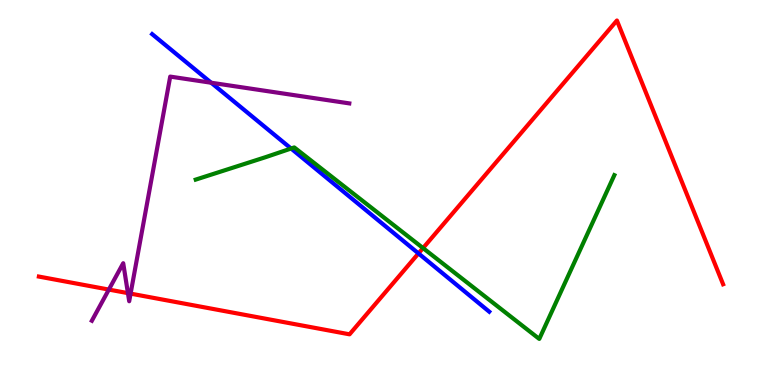[{'lines': ['blue', 'red'], 'intersections': [{'x': 5.4, 'y': 3.42}]}, {'lines': ['green', 'red'], 'intersections': [{'x': 5.46, 'y': 3.56}]}, {'lines': ['purple', 'red'], 'intersections': [{'x': 1.4, 'y': 2.48}, {'x': 1.65, 'y': 2.39}, {'x': 1.69, 'y': 2.37}]}, {'lines': ['blue', 'green'], 'intersections': [{'x': 3.76, 'y': 6.14}]}, {'lines': ['blue', 'purple'], 'intersections': [{'x': 2.72, 'y': 7.85}]}, {'lines': ['green', 'purple'], 'intersections': []}]